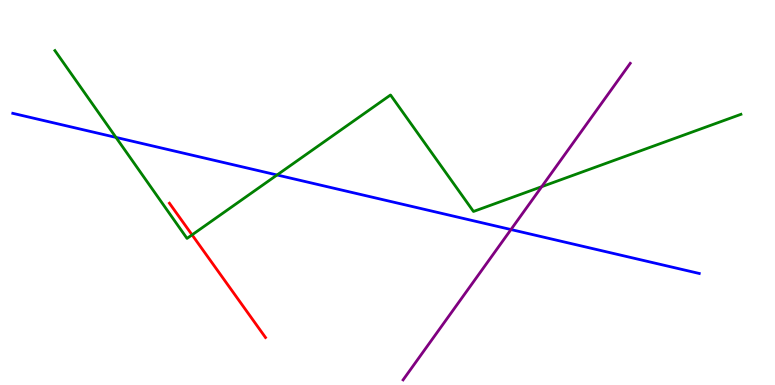[{'lines': ['blue', 'red'], 'intersections': []}, {'lines': ['green', 'red'], 'intersections': [{'x': 2.48, 'y': 3.9}]}, {'lines': ['purple', 'red'], 'intersections': []}, {'lines': ['blue', 'green'], 'intersections': [{'x': 1.5, 'y': 6.43}, {'x': 3.57, 'y': 5.46}]}, {'lines': ['blue', 'purple'], 'intersections': [{'x': 6.59, 'y': 4.04}]}, {'lines': ['green', 'purple'], 'intersections': [{'x': 6.99, 'y': 5.15}]}]